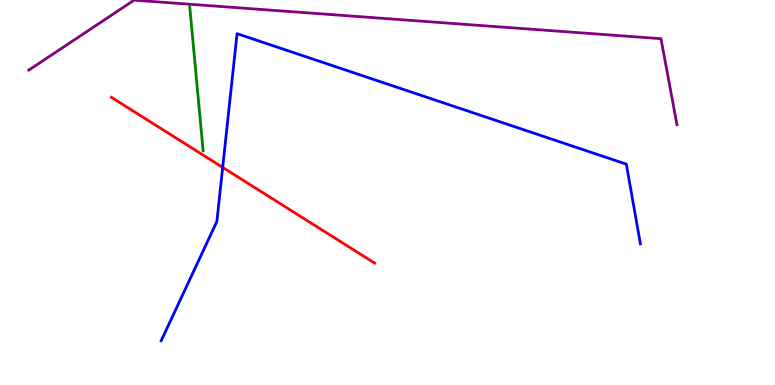[{'lines': ['blue', 'red'], 'intersections': [{'x': 2.87, 'y': 5.65}]}, {'lines': ['green', 'red'], 'intersections': []}, {'lines': ['purple', 'red'], 'intersections': []}, {'lines': ['blue', 'green'], 'intersections': []}, {'lines': ['blue', 'purple'], 'intersections': []}, {'lines': ['green', 'purple'], 'intersections': []}]